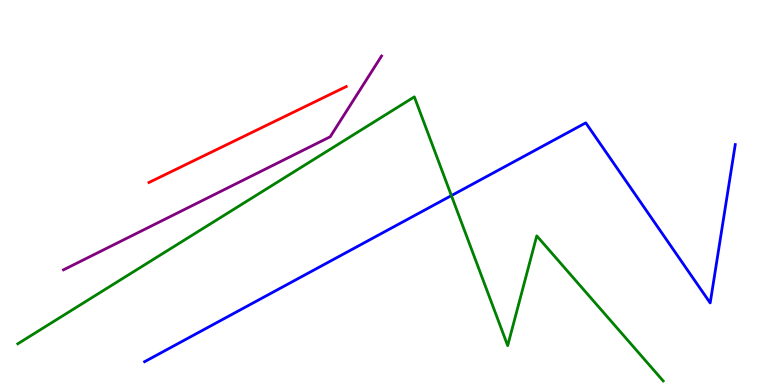[{'lines': ['blue', 'red'], 'intersections': []}, {'lines': ['green', 'red'], 'intersections': []}, {'lines': ['purple', 'red'], 'intersections': []}, {'lines': ['blue', 'green'], 'intersections': [{'x': 5.82, 'y': 4.92}]}, {'lines': ['blue', 'purple'], 'intersections': []}, {'lines': ['green', 'purple'], 'intersections': []}]